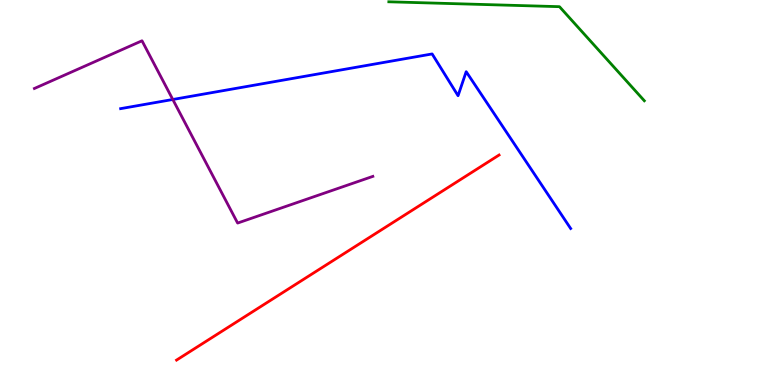[{'lines': ['blue', 'red'], 'intersections': []}, {'lines': ['green', 'red'], 'intersections': []}, {'lines': ['purple', 'red'], 'intersections': []}, {'lines': ['blue', 'green'], 'intersections': []}, {'lines': ['blue', 'purple'], 'intersections': [{'x': 2.23, 'y': 7.42}]}, {'lines': ['green', 'purple'], 'intersections': []}]